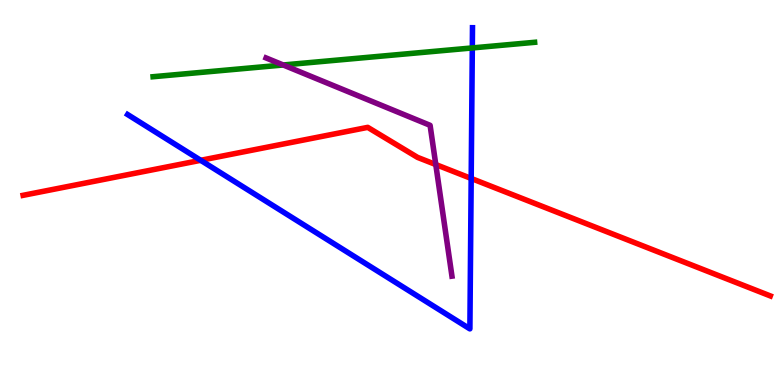[{'lines': ['blue', 'red'], 'intersections': [{'x': 2.59, 'y': 5.84}, {'x': 6.08, 'y': 5.36}]}, {'lines': ['green', 'red'], 'intersections': []}, {'lines': ['purple', 'red'], 'intersections': [{'x': 5.62, 'y': 5.73}]}, {'lines': ['blue', 'green'], 'intersections': [{'x': 6.09, 'y': 8.76}]}, {'lines': ['blue', 'purple'], 'intersections': []}, {'lines': ['green', 'purple'], 'intersections': [{'x': 3.65, 'y': 8.31}]}]